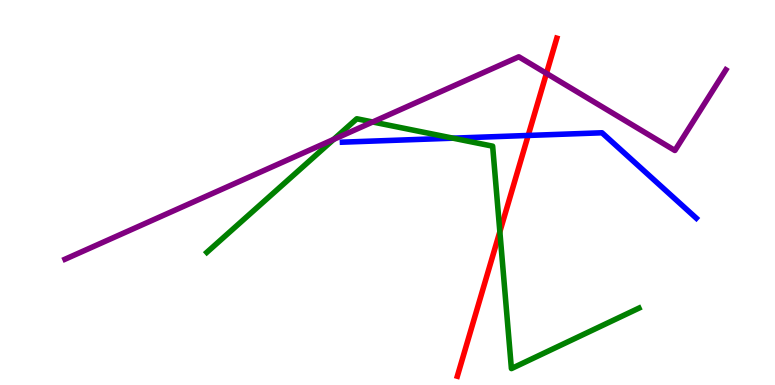[{'lines': ['blue', 'red'], 'intersections': [{'x': 6.82, 'y': 6.48}]}, {'lines': ['green', 'red'], 'intersections': [{'x': 6.45, 'y': 3.98}]}, {'lines': ['purple', 'red'], 'intersections': [{'x': 7.05, 'y': 8.09}]}, {'lines': ['blue', 'green'], 'intersections': [{'x': 5.85, 'y': 6.41}]}, {'lines': ['blue', 'purple'], 'intersections': []}, {'lines': ['green', 'purple'], 'intersections': [{'x': 4.3, 'y': 6.38}, {'x': 4.81, 'y': 6.83}]}]